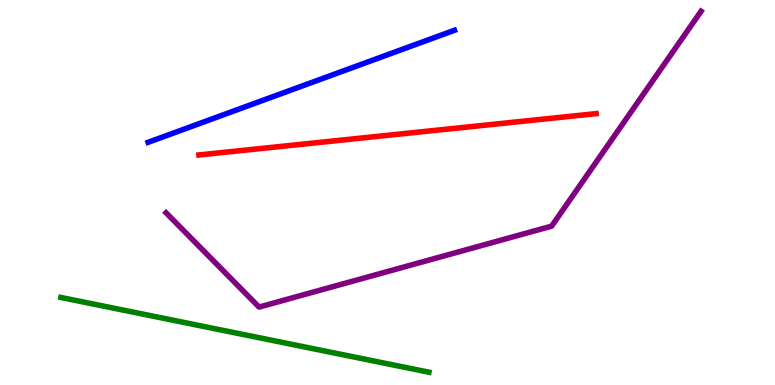[{'lines': ['blue', 'red'], 'intersections': []}, {'lines': ['green', 'red'], 'intersections': []}, {'lines': ['purple', 'red'], 'intersections': []}, {'lines': ['blue', 'green'], 'intersections': []}, {'lines': ['blue', 'purple'], 'intersections': []}, {'lines': ['green', 'purple'], 'intersections': []}]